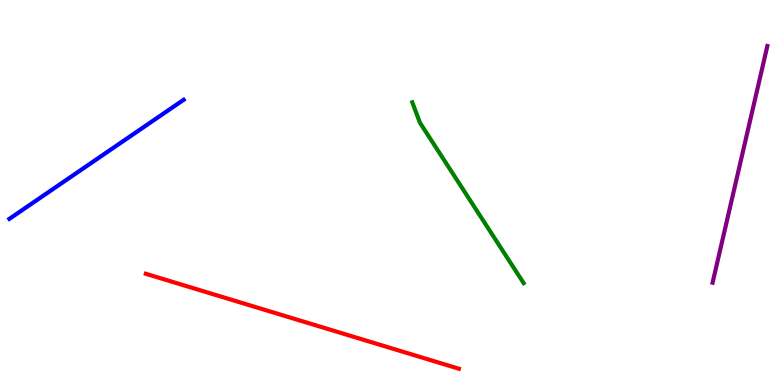[{'lines': ['blue', 'red'], 'intersections': []}, {'lines': ['green', 'red'], 'intersections': []}, {'lines': ['purple', 'red'], 'intersections': []}, {'lines': ['blue', 'green'], 'intersections': []}, {'lines': ['blue', 'purple'], 'intersections': []}, {'lines': ['green', 'purple'], 'intersections': []}]